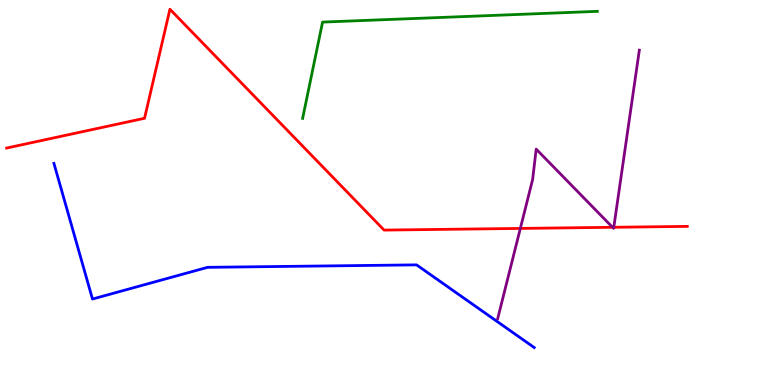[{'lines': ['blue', 'red'], 'intersections': []}, {'lines': ['green', 'red'], 'intersections': []}, {'lines': ['purple', 'red'], 'intersections': [{'x': 6.71, 'y': 4.07}, {'x': 7.9, 'y': 4.1}, {'x': 7.92, 'y': 4.1}]}, {'lines': ['blue', 'green'], 'intersections': []}, {'lines': ['blue', 'purple'], 'intersections': []}, {'lines': ['green', 'purple'], 'intersections': []}]